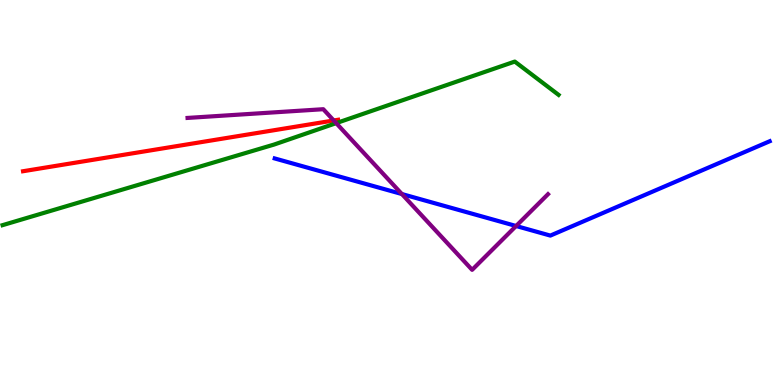[{'lines': ['blue', 'red'], 'intersections': []}, {'lines': ['green', 'red'], 'intersections': []}, {'lines': ['purple', 'red'], 'intersections': [{'x': 4.31, 'y': 6.87}]}, {'lines': ['blue', 'green'], 'intersections': []}, {'lines': ['blue', 'purple'], 'intersections': [{'x': 5.19, 'y': 4.96}, {'x': 6.66, 'y': 4.13}]}, {'lines': ['green', 'purple'], 'intersections': [{'x': 4.34, 'y': 6.8}]}]